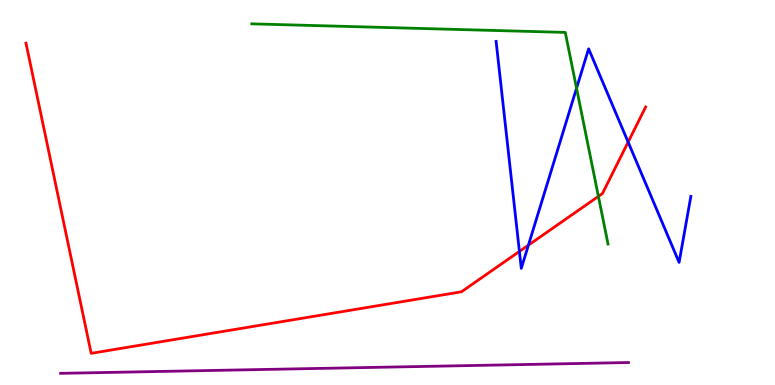[{'lines': ['blue', 'red'], 'intersections': [{'x': 6.7, 'y': 3.47}, {'x': 6.82, 'y': 3.63}, {'x': 8.1, 'y': 6.31}]}, {'lines': ['green', 'red'], 'intersections': [{'x': 7.72, 'y': 4.9}]}, {'lines': ['purple', 'red'], 'intersections': []}, {'lines': ['blue', 'green'], 'intersections': [{'x': 7.44, 'y': 7.71}]}, {'lines': ['blue', 'purple'], 'intersections': []}, {'lines': ['green', 'purple'], 'intersections': []}]